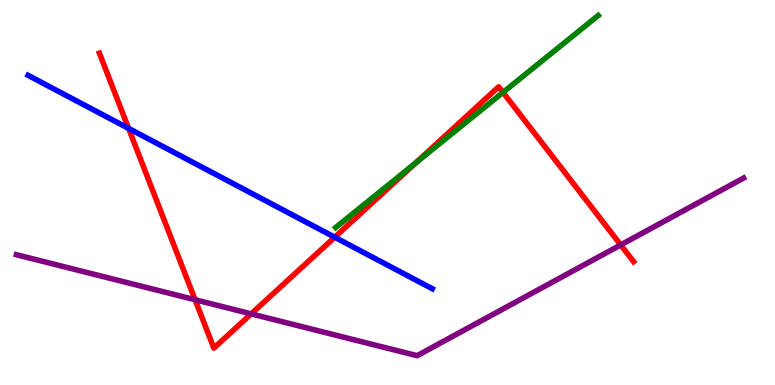[{'lines': ['blue', 'red'], 'intersections': [{'x': 1.66, 'y': 6.66}, {'x': 4.32, 'y': 3.84}]}, {'lines': ['green', 'red'], 'intersections': [{'x': 5.37, 'y': 5.77}, {'x': 6.49, 'y': 7.6}]}, {'lines': ['purple', 'red'], 'intersections': [{'x': 2.52, 'y': 2.21}, {'x': 3.24, 'y': 1.85}, {'x': 8.01, 'y': 3.64}]}, {'lines': ['blue', 'green'], 'intersections': []}, {'lines': ['blue', 'purple'], 'intersections': []}, {'lines': ['green', 'purple'], 'intersections': []}]